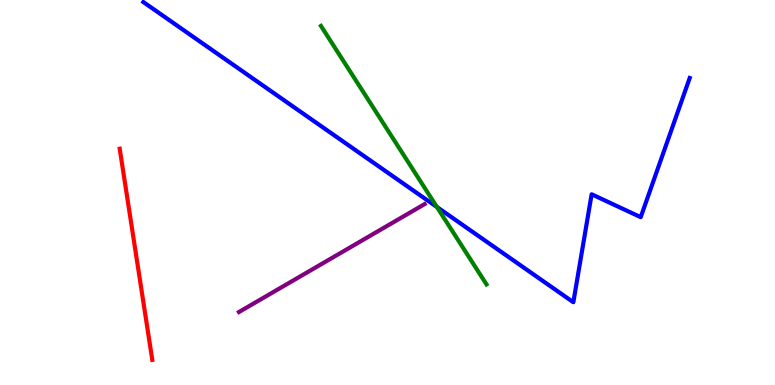[{'lines': ['blue', 'red'], 'intersections': []}, {'lines': ['green', 'red'], 'intersections': []}, {'lines': ['purple', 'red'], 'intersections': []}, {'lines': ['blue', 'green'], 'intersections': [{'x': 5.64, 'y': 4.62}]}, {'lines': ['blue', 'purple'], 'intersections': []}, {'lines': ['green', 'purple'], 'intersections': []}]